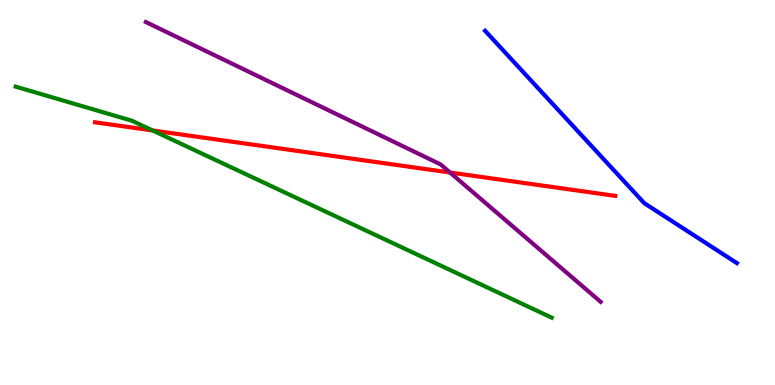[{'lines': ['blue', 'red'], 'intersections': []}, {'lines': ['green', 'red'], 'intersections': [{'x': 1.97, 'y': 6.61}]}, {'lines': ['purple', 'red'], 'intersections': [{'x': 5.81, 'y': 5.52}]}, {'lines': ['blue', 'green'], 'intersections': []}, {'lines': ['blue', 'purple'], 'intersections': []}, {'lines': ['green', 'purple'], 'intersections': []}]